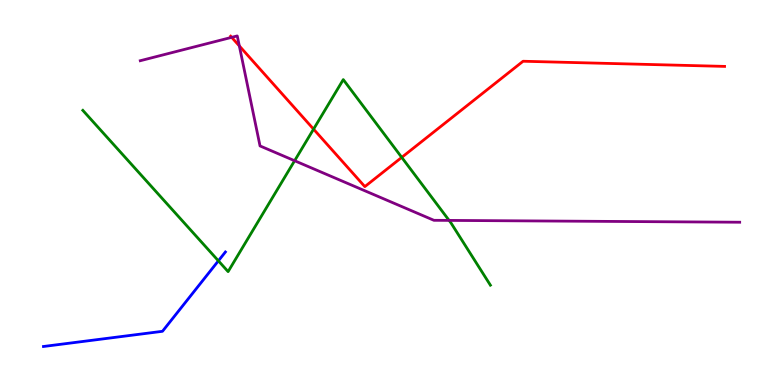[{'lines': ['blue', 'red'], 'intersections': []}, {'lines': ['green', 'red'], 'intersections': [{'x': 4.05, 'y': 6.65}, {'x': 5.18, 'y': 5.91}]}, {'lines': ['purple', 'red'], 'intersections': [{'x': 2.99, 'y': 9.03}, {'x': 3.09, 'y': 8.81}]}, {'lines': ['blue', 'green'], 'intersections': [{'x': 2.82, 'y': 3.23}]}, {'lines': ['blue', 'purple'], 'intersections': []}, {'lines': ['green', 'purple'], 'intersections': [{'x': 3.8, 'y': 5.83}, {'x': 5.79, 'y': 4.28}]}]